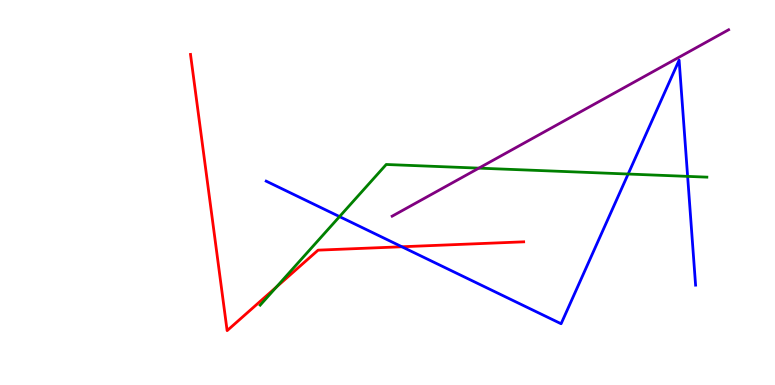[{'lines': ['blue', 'red'], 'intersections': [{'x': 5.19, 'y': 3.59}]}, {'lines': ['green', 'red'], 'intersections': [{'x': 3.57, 'y': 2.55}]}, {'lines': ['purple', 'red'], 'intersections': []}, {'lines': ['blue', 'green'], 'intersections': [{'x': 4.38, 'y': 4.37}, {'x': 8.11, 'y': 5.48}, {'x': 8.87, 'y': 5.42}]}, {'lines': ['blue', 'purple'], 'intersections': []}, {'lines': ['green', 'purple'], 'intersections': [{'x': 6.18, 'y': 5.63}]}]